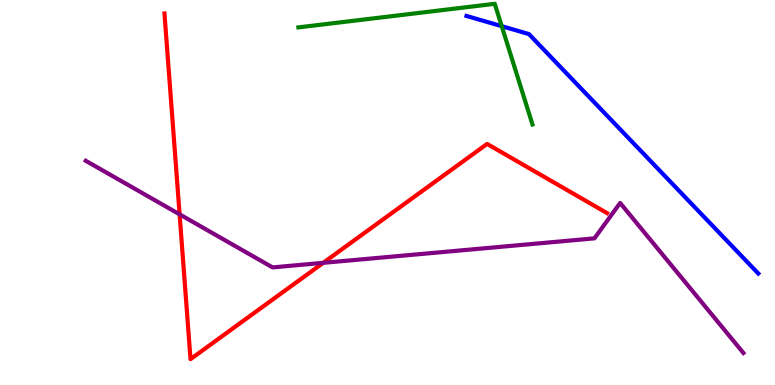[{'lines': ['blue', 'red'], 'intersections': []}, {'lines': ['green', 'red'], 'intersections': []}, {'lines': ['purple', 'red'], 'intersections': [{'x': 2.32, 'y': 4.43}, {'x': 4.17, 'y': 3.17}]}, {'lines': ['blue', 'green'], 'intersections': [{'x': 6.47, 'y': 9.32}]}, {'lines': ['blue', 'purple'], 'intersections': []}, {'lines': ['green', 'purple'], 'intersections': []}]